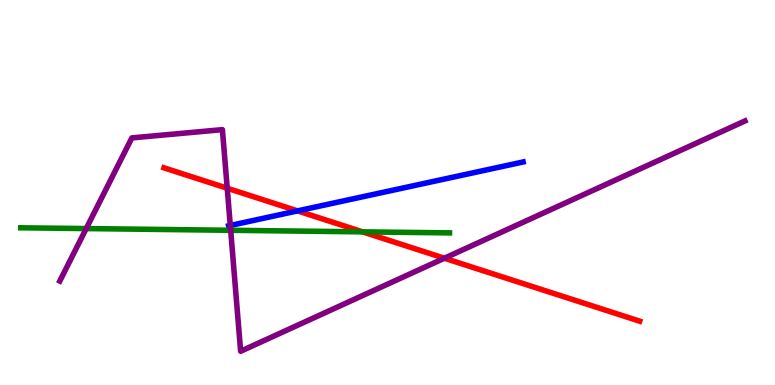[{'lines': ['blue', 'red'], 'intersections': [{'x': 3.84, 'y': 4.52}]}, {'lines': ['green', 'red'], 'intersections': [{'x': 4.68, 'y': 3.98}]}, {'lines': ['purple', 'red'], 'intersections': [{'x': 2.93, 'y': 5.11}, {'x': 5.73, 'y': 3.29}]}, {'lines': ['blue', 'green'], 'intersections': []}, {'lines': ['blue', 'purple'], 'intersections': [{'x': 2.97, 'y': 4.14}]}, {'lines': ['green', 'purple'], 'intersections': [{'x': 1.11, 'y': 4.06}, {'x': 2.98, 'y': 4.02}]}]